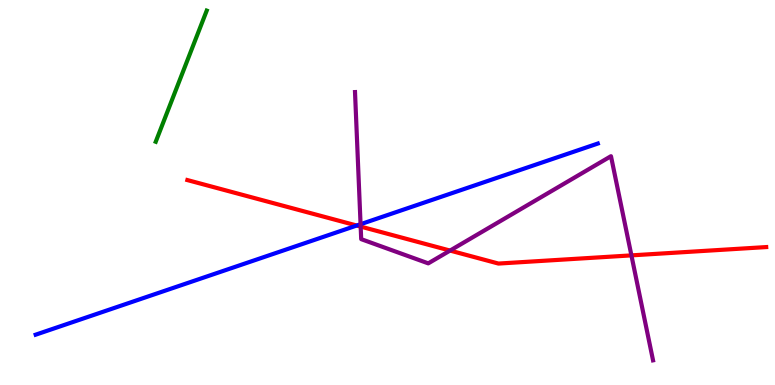[{'lines': ['blue', 'red'], 'intersections': [{'x': 4.6, 'y': 4.14}]}, {'lines': ['green', 'red'], 'intersections': []}, {'lines': ['purple', 'red'], 'intersections': [{'x': 4.65, 'y': 4.11}, {'x': 5.81, 'y': 3.49}, {'x': 8.15, 'y': 3.37}]}, {'lines': ['blue', 'green'], 'intersections': []}, {'lines': ['blue', 'purple'], 'intersections': [{'x': 4.65, 'y': 4.18}]}, {'lines': ['green', 'purple'], 'intersections': []}]